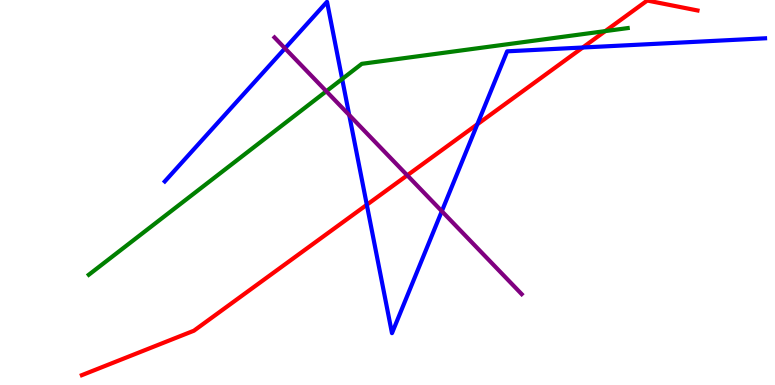[{'lines': ['blue', 'red'], 'intersections': [{'x': 4.73, 'y': 4.68}, {'x': 6.16, 'y': 6.77}, {'x': 7.52, 'y': 8.77}]}, {'lines': ['green', 'red'], 'intersections': [{'x': 7.81, 'y': 9.19}]}, {'lines': ['purple', 'red'], 'intersections': [{'x': 5.25, 'y': 5.45}]}, {'lines': ['blue', 'green'], 'intersections': [{'x': 4.41, 'y': 7.95}]}, {'lines': ['blue', 'purple'], 'intersections': [{'x': 3.68, 'y': 8.74}, {'x': 4.51, 'y': 7.01}, {'x': 5.7, 'y': 4.51}]}, {'lines': ['green', 'purple'], 'intersections': [{'x': 4.21, 'y': 7.63}]}]